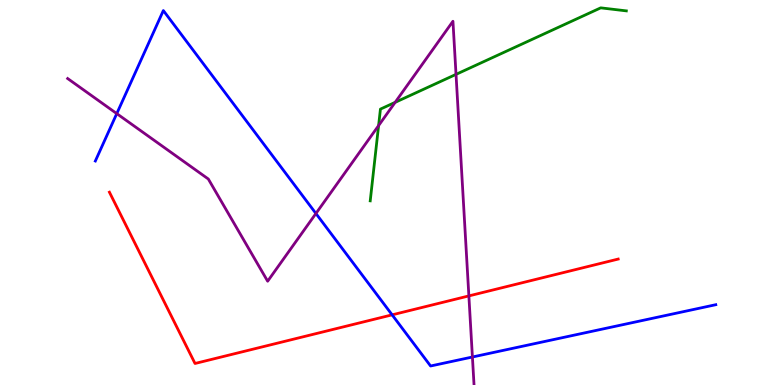[{'lines': ['blue', 'red'], 'intersections': [{'x': 5.06, 'y': 1.82}]}, {'lines': ['green', 'red'], 'intersections': []}, {'lines': ['purple', 'red'], 'intersections': [{'x': 6.05, 'y': 2.31}]}, {'lines': ['blue', 'green'], 'intersections': []}, {'lines': ['blue', 'purple'], 'intersections': [{'x': 1.51, 'y': 7.05}, {'x': 4.08, 'y': 4.45}, {'x': 6.1, 'y': 0.727}]}, {'lines': ['green', 'purple'], 'intersections': [{'x': 4.89, 'y': 6.74}, {'x': 5.1, 'y': 7.34}, {'x': 5.88, 'y': 8.07}]}]